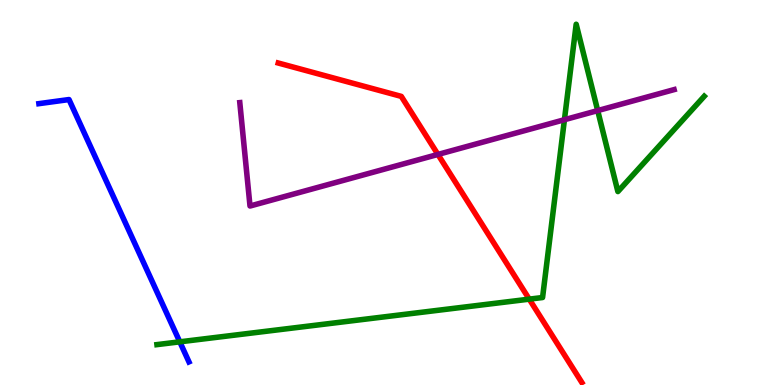[{'lines': ['blue', 'red'], 'intersections': []}, {'lines': ['green', 'red'], 'intersections': [{'x': 6.83, 'y': 2.23}]}, {'lines': ['purple', 'red'], 'intersections': [{'x': 5.65, 'y': 5.99}]}, {'lines': ['blue', 'green'], 'intersections': [{'x': 2.32, 'y': 1.12}]}, {'lines': ['blue', 'purple'], 'intersections': []}, {'lines': ['green', 'purple'], 'intersections': [{'x': 7.28, 'y': 6.89}, {'x': 7.71, 'y': 7.13}]}]